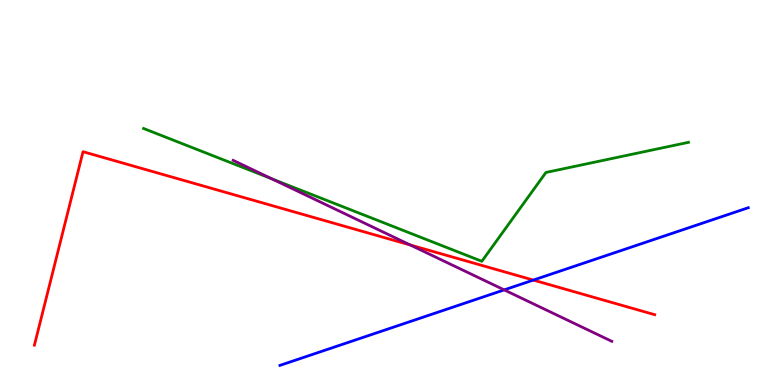[{'lines': ['blue', 'red'], 'intersections': [{'x': 6.88, 'y': 2.73}]}, {'lines': ['green', 'red'], 'intersections': []}, {'lines': ['purple', 'red'], 'intersections': [{'x': 5.29, 'y': 3.64}]}, {'lines': ['blue', 'green'], 'intersections': []}, {'lines': ['blue', 'purple'], 'intersections': [{'x': 6.51, 'y': 2.47}]}, {'lines': ['green', 'purple'], 'intersections': [{'x': 3.51, 'y': 5.35}]}]